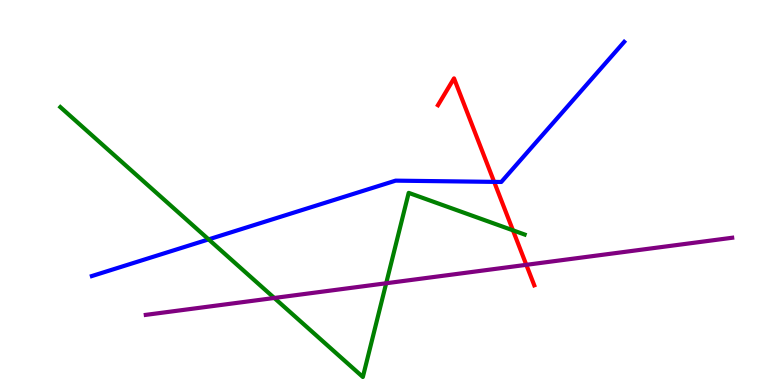[{'lines': ['blue', 'red'], 'intersections': [{'x': 6.38, 'y': 5.28}]}, {'lines': ['green', 'red'], 'intersections': [{'x': 6.62, 'y': 4.02}]}, {'lines': ['purple', 'red'], 'intersections': [{'x': 6.79, 'y': 3.12}]}, {'lines': ['blue', 'green'], 'intersections': [{'x': 2.69, 'y': 3.78}]}, {'lines': ['blue', 'purple'], 'intersections': []}, {'lines': ['green', 'purple'], 'intersections': [{'x': 3.54, 'y': 2.26}, {'x': 4.98, 'y': 2.64}]}]